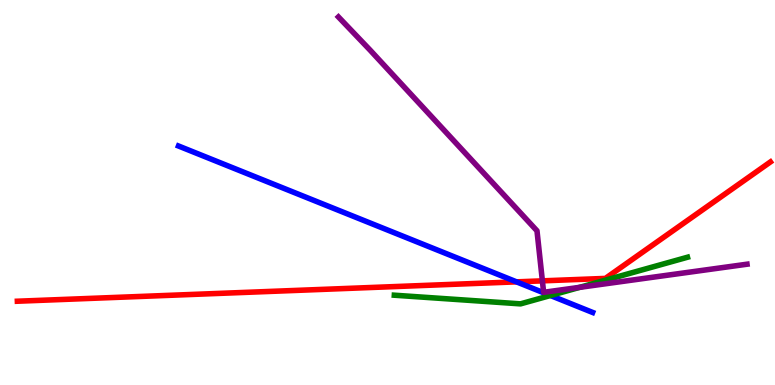[{'lines': ['blue', 'red'], 'intersections': [{'x': 6.66, 'y': 2.68}]}, {'lines': ['green', 'red'], 'intersections': []}, {'lines': ['purple', 'red'], 'intersections': [{'x': 7.0, 'y': 2.71}]}, {'lines': ['blue', 'green'], 'intersections': [{'x': 7.1, 'y': 2.32}]}, {'lines': ['blue', 'purple'], 'intersections': []}, {'lines': ['green', 'purple'], 'intersections': [{'x': 7.48, 'y': 2.54}]}]